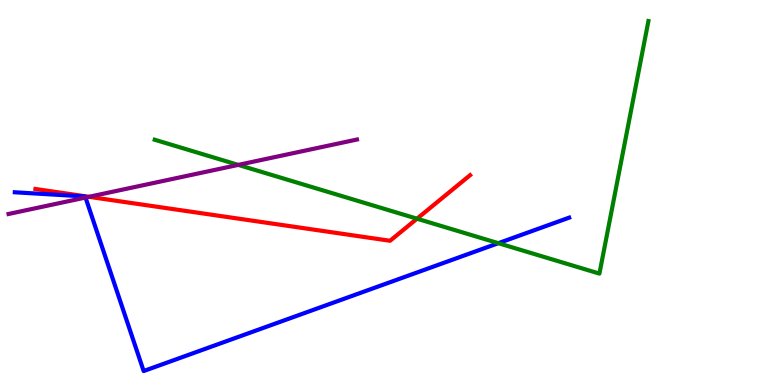[{'lines': ['blue', 'red'], 'intersections': []}, {'lines': ['green', 'red'], 'intersections': [{'x': 5.38, 'y': 4.32}]}, {'lines': ['purple', 'red'], 'intersections': [{'x': 1.15, 'y': 4.89}]}, {'lines': ['blue', 'green'], 'intersections': [{'x': 6.43, 'y': 3.68}]}, {'lines': ['blue', 'purple'], 'intersections': [{'x': 1.1, 'y': 4.87}]}, {'lines': ['green', 'purple'], 'intersections': [{'x': 3.07, 'y': 5.72}]}]